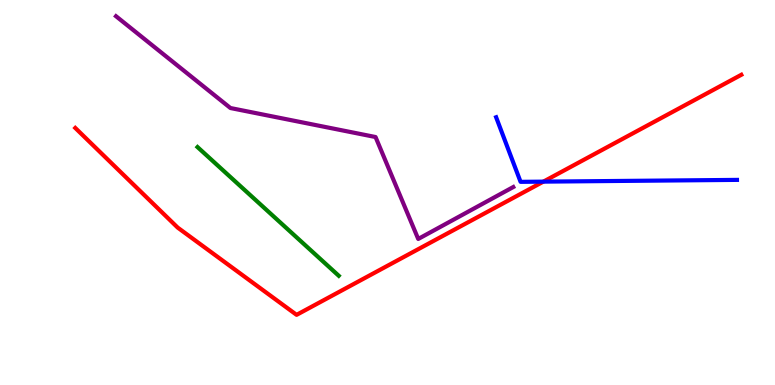[{'lines': ['blue', 'red'], 'intersections': [{'x': 7.01, 'y': 5.28}]}, {'lines': ['green', 'red'], 'intersections': []}, {'lines': ['purple', 'red'], 'intersections': []}, {'lines': ['blue', 'green'], 'intersections': []}, {'lines': ['blue', 'purple'], 'intersections': []}, {'lines': ['green', 'purple'], 'intersections': []}]